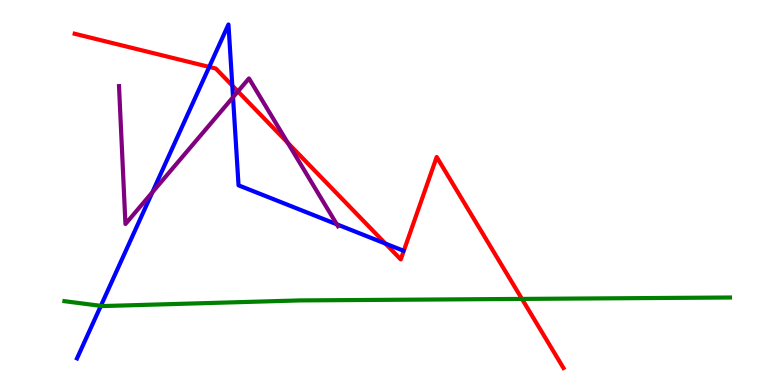[{'lines': ['blue', 'red'], 'intersections': [{'x': 2.7, 'y': 8.26}, {'x': 3.0, 'y': 7.78}, {'x': 4.97, 'y': 3.67}]}, {'lines': ['green', 'red'], 'intersections': [{'x': 6.73, 'y': 2.24}]}, {'lines': ['purple', 'red'], 'intersections': [{'x': 3.07, 'y': 7.63}, {'x': 3.71, 'y': 6.29}]}, {'lines': ['blue', 'green'], 'intersections': [{'x': 1.3, 'y': 2.06}]}, {'lines': ['blue', 'purple'], 'intersections': [{'x': 1.97, 'y': 5.01}, {'x': 3.01, 'y': 7.47}, {'x': 4.35, 'y': 4.17}]}, {'lines': ['green', 'purple'], 'intersections': []}]